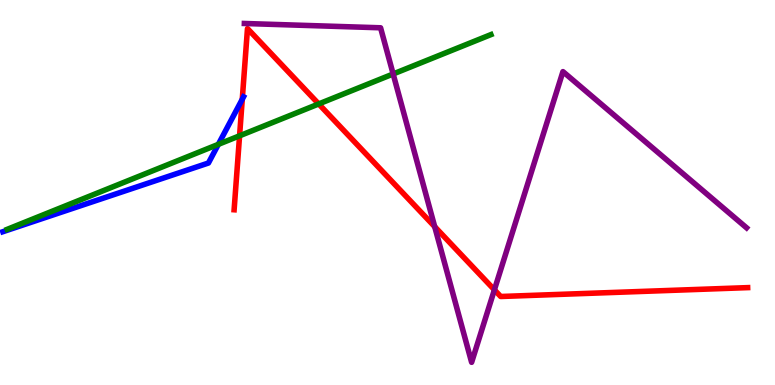[{'lines': ['blue', 'red'], 'intersections': [{'x': 3.13, 'y': 7.42}]}, {'lines': ['green', 'red'], 'intersections': [{'x': 3.09, 'y': 6.47}, {'x': 4.11, 'y': 7.3}]}, {'lines': ['purple', 'red'], 'intersections': [{'x': 5.61, 'y': 4.11}, {'x': 6.38, 'y': 2.47}]}, {'lines': ['blue', 'green'], 'intersections': [{'x': 2.82, 'y': 6.25}]}, {'lines': ['blue', 'purple'], 'intersections': []}, {'lines': ['green', 'purple'], 'intersections': [{'x': 5.07, 'y': 8.08}]}]